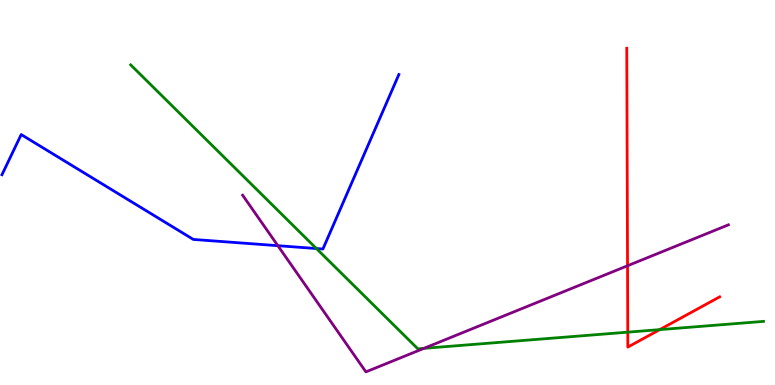[{'lines': ['blue', 'red'], 'intersections': []}, {'lines': ['green', 'red'], 'intersections': [{'x': 8.1, 'y': 1.37}, {'x': 8.51, 'y': 1.44}]}, {'lines': ['purple', 'red'], 'intersections': [{'x': 8.1, 'y': 3.1}]}, {'lines': ['blue', 'green'], 'intersections': [{'x': 4.08, 'y': 3.54}]}, {'lines': ['blue', 'purple'], 'intersections': [{'x': 3.59, 'y': 3.62}]}, {'lines': ['green', 'purple'], 'intersections': [{'x': 5.47, 'y': 0.952}]}]